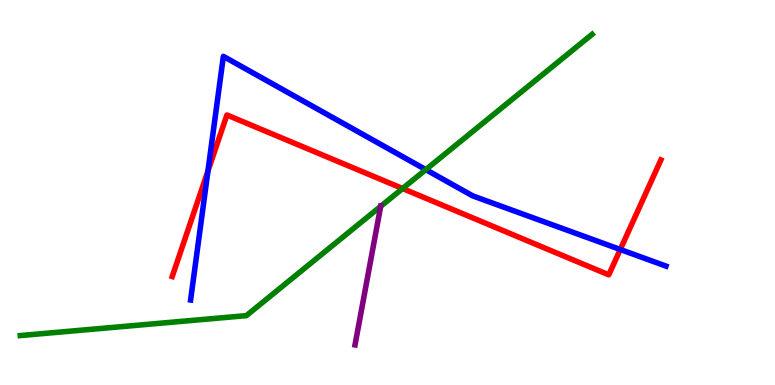[{'lines': ['blue', 'red'], 'intersections': [{'x': 2.68, 'y': 5.56}, {'x': 8.0, 'y': 3.52}]}, {'lines': ['green', 'red'], 'intersections': [{'x': 5.19, 'y': 5.1}]}, {'lines': ['purple', 'red'], 'intersections': []}, {'lines': ['blue', 'green'], 'intersections': [{'x': 5.49, 'y': 5.59}]}, {'lines': ['blue', 'purple'], 'intersections': []}, {'lines': ['green', 'purple'], 'intersections': [{'x': 4.91, 'y': 4.64}]}]